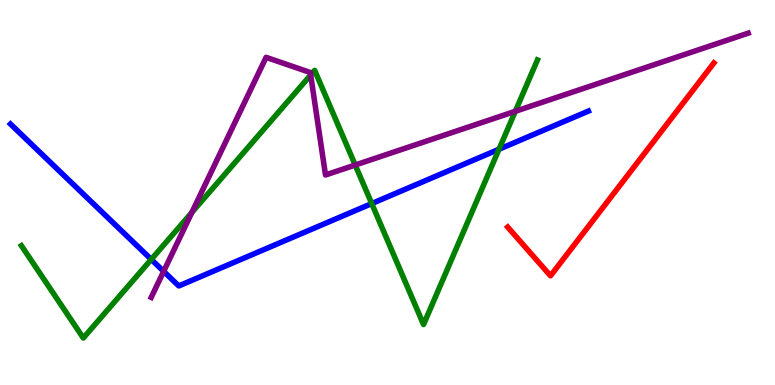[{'lines': ['blue', 'red'], 'intersections': []}, {'lines': ['green', 'red'], 'intersections': []}, {'lines': ['purple', 'red'], 'intersections': []}, {'lines': ['blue', 'green'], 'intersections': [{'x': 1.95, 'y': 3.26}, {'x': 4.8, 'y': 4.71}, {'x': 6.44, 'y': 6.12}]}, {'lines': ['blue', 'purple'], 'intersections': [{'x': 2.11, 'y': 2.95}]}, {'lines': ['green', 'purple'], 'intersections': [{'x': 2.48, 'y': 4.48}, {'x': 4.01, 'y': 8.05}, {'x': 4.58, 'y': 5.71}, {'x': 6.65, 'y': 7.11}]}]